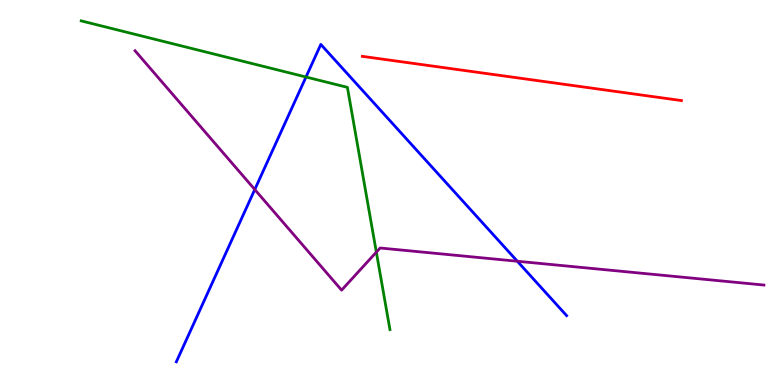[{'lines': ['blue', 'red'], 'intersections': []}, {'lines': ['green', 'red'], 'intersections': []}, {'lines': ['purple', 'red'], 'intersections': []}, {'lines': ['blue', 'green'], 'intersections': [{'x': 3.95, 'y': 8.0}]}, {'lines': ['blue', 'purple'], 'intersections': [{'x': 3.29, 'y': 5.08}, {'x': 6.68, 'y': 3.21}]}, {'lines': ['green', 'purple'], 'intersections': [{'x': 4.86, 'y': 3.45}]}]